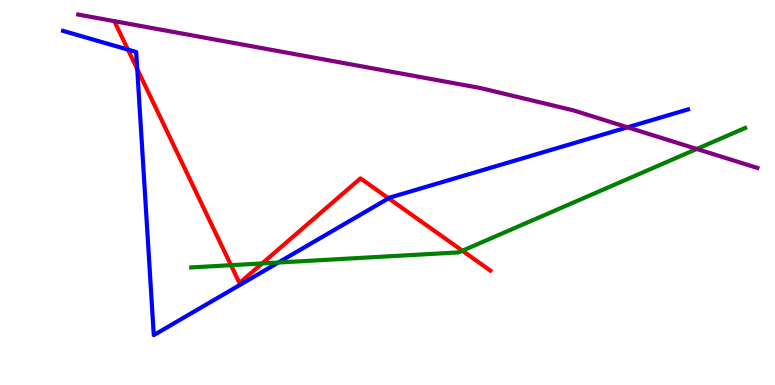[{'lines': ['blue', 'red'], 'intersections': [{'x': 1.65, 'y': 8.71}, {'x': 1.77, 'y': 8.21}, {'x': 5.01, 'y': 4.85}]}, {'lines': ['green', 'red'], 'intersections': [{'x': 2.98, 'y': 3.11}, {'x': 3.38, 'y': 3.16}, {'x': 5.97, 'y': 3.49}]}, {'lines': ['purple', 'red'], 'intersections': []}, {'lines': ['blue', 'green'], 'intersections': [{'x': 3.59, 'y': 3.18}]}, {'lines': ['blue', 'purple'], 'intersections': [{'x': 8.1, 'y': 6.69}]}, {'lines': ['green', 'purple'], 'intersections': [{'x': 8.99, 'y': 6.13}]}]